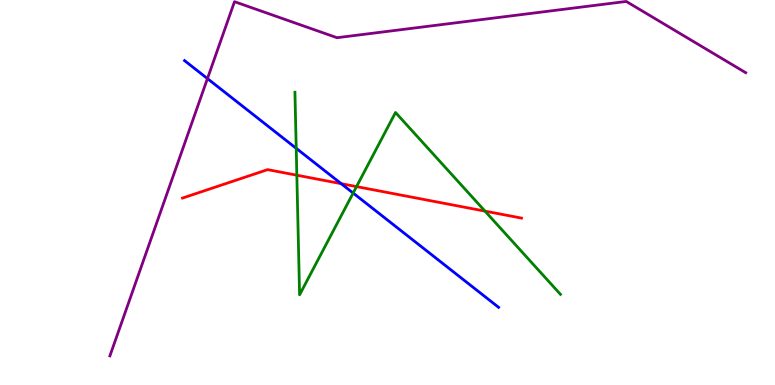[{'lines': ['blue', 'red'], 'intersections': [{'x': 4.4, 'y': 5.23}]}, {'lines': ['green', 'red'], 'intersections': [{'x': 3.83, 'y': 5.45}, {'x': 4.6, 'y': 5.15}, {'x': 6.26, 'y': 4.52}]}, {'lines': ['purple', 'red'], 'intersections': []}, {'lines': ['blue', 'green'], 'intersections': [{'x': 3.82, 'y': 6.15}, {'x': 4.56, 'y': 4.99}]}, {'lines': ['blue', 'purple'], 'intersections': [{'x': 2.68, 'y': 7.96}]}, {'lines': ['green', 'purple'], 'intersections': []}]